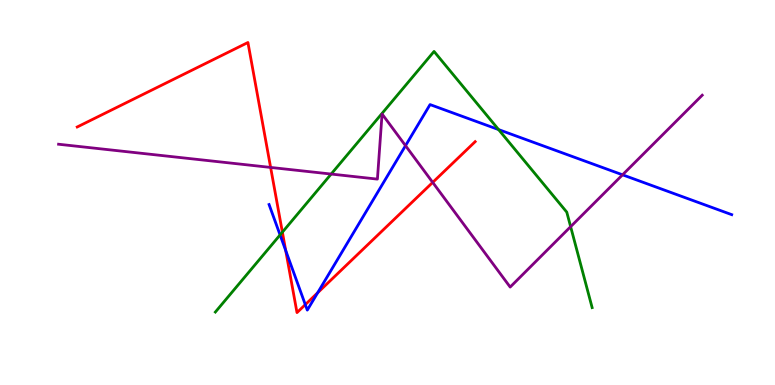[{'lines': ['blue', 'red'], 'intersections': [{'x': 3.69, 'y': 3.49}, {'x': 3.94, 'y': 2.09}, {'x': 4.1, 'y': 2.4}]}, {'lines': ['green', 'red'], 'intersections': [{'x': 3.64, 'y': 3.97}]}, {'lines': ['purple', 'red'], 'intersections': [{'x': 3.49, 'y': 5.65}, {'x': 5.58, 'y': 5.26}]}, {'lines': ['blue', 'green'], 'intersections': [{'x': 3.61, 'y': 3.9}, {'x': 6.43, 'y': 6.63}]}, {'lines': ['blue', 'purple'], 'intersections': [{'x': 5.23, 'y': 6.22}, {'x': 8.03, 'y': 5.46}]}, {'lines': ['green', 'purple'], 'intersections': [{'x': 4.27, 'y': 5.48}, {'x': 7.36, 'y': 4.11}]}]